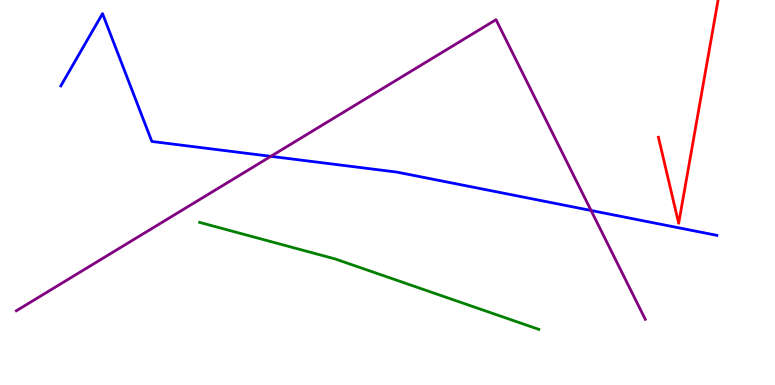[{'lines': ['blue', 'red'], 'intersections': []}, {'lines': ['green', 'red'], 'intersections': []}, {'lines': ['purple', 'red'], 'intersections': []}, {'lines': ['blue', 'green'], 'intersections': []}, {'lines': ['blue', 'purple'], 'intersections': [{'x': 3.49, 'y': 5.94}, {'x': 7.63, 'y': 4.53}]}, {'lines': ['green', 'purple'], 'intersections': []}]